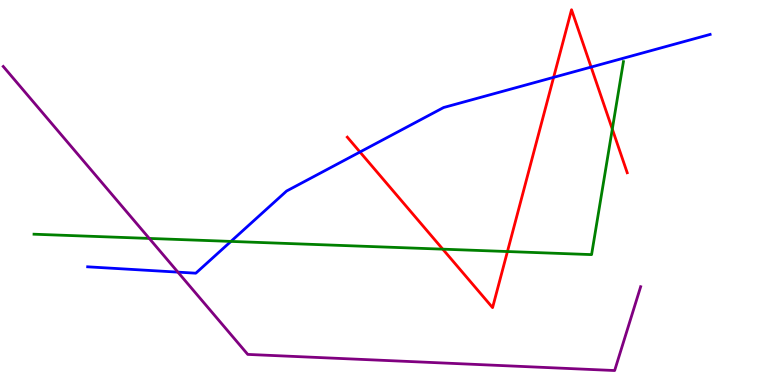[{'lines': ['blue', 'red'], 'intersections': [{'x': 4.64, 'y': 6.05}, {'x': 7.14, 'y': 7.99}, {'x': 7.63, 'y': 8.26}]}, {'lines': ['green', 'red'], 'intersections': [{'x': 5.71, 'y': 3.53}, {'x': 6.55, 'y': 3.47}, {'x': 7.9, 'y': 6.65}]}, {'lines': ['purple', 'red'], 'intersections': []}, {'lines': ['blue', 'green'], 'intersections': [{'x': 2.98, 'y': 3.73}]}, {'lines': ['blue', 'purple'], 'intersections': [{'x': 2.3, 'y': 2.93}]}, {'lines': ['green', 'purple'], 'intersections': [{'x': 1.93, 'y': 3.81}]}]